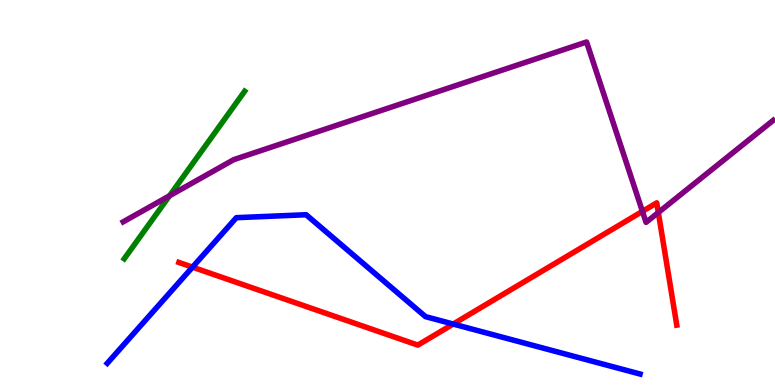[{'lines': ['blue', 'red'], 'intersections': [{'x': 2.48, 'y': 3.06}, {'x': 5.85, 'y': 1.58}]}, {'lines': ['green', 'red'], 'intersections': []}, {'lines': ['purple', 'red'], 'intersections': [{'x': 8.29, 'y': 4.51}, {'x': 8.49, 'y': 4.48}]}, {'lines': ['blue', 'green'], 'intersections': []}, {'lines': ['blue', 'purple'], 'intersections': []}, {'lines': ['green', 'purple'], 'intersections': [{'x': 2.19, 'y': 4.92}]}]